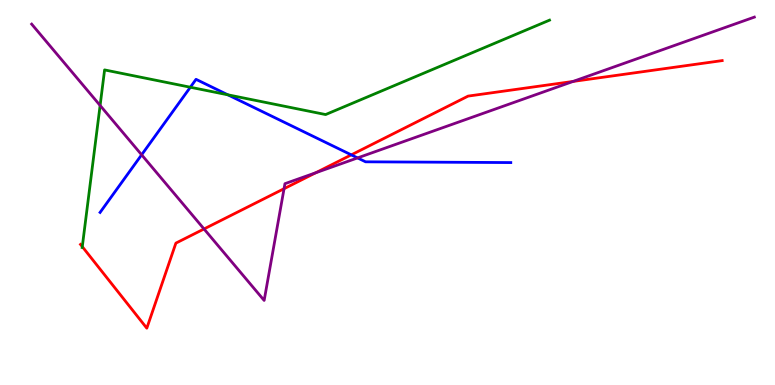[{'lines': ['blue', 'red'], 'intersections': [{'x': 4.53, 'y': 5.98}]}, {'lines': ['green', 'red'], 'intersections': [{'x': 1.06, 'y': 3.59}]}, {'lines': ['purple', 'red'], 'intersections': [{'x': 2.63, 'y': 4.05}, {'x': 3.67, 'y': 5.1}, {'x': 4.07, 'y': 5.51}, {'x': 7.4, 'y': 7.89}]}, {'lines': ['blue', 'green'], 'intersections': [{'x': 2.46, 'y': 7.73}, {'x': 2.94, 'y': 7.54}]}, {'lines': ['blue', 'purple'], 'intersections': [{'x': 1.83, 'y': 5.98}, {'x': 4.61, 'y': 5.9}]}, {'lines': ['green', 'purple'], 'intersections': [{'x': 1.29, 'y': 7.26}]}]